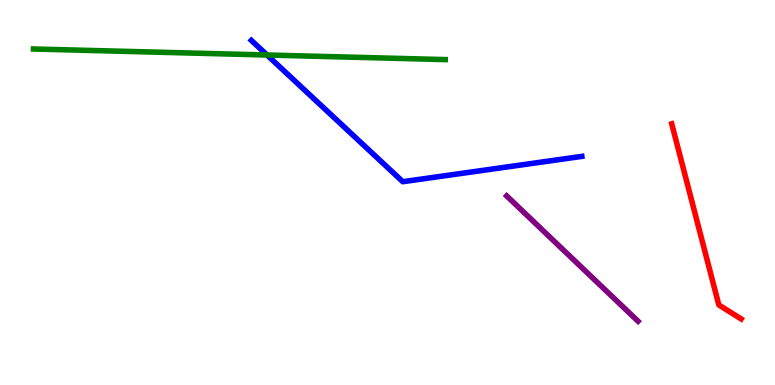[{'lines': ['blue', 'red'], 'intersections': []}, {'lines': ['green', 'red'], 'intersections': []}, {'lines': ['purple', 'red'], 'intersections': []}, {'lines': ['blue', 'green'], 'intersections': [{'x': 3.45, 'y': 8.57}]}, {'lines': ['blue', 'purple'], 'intersections': []}, {'lines': ['green', 'purple'], 'intersections': []}]